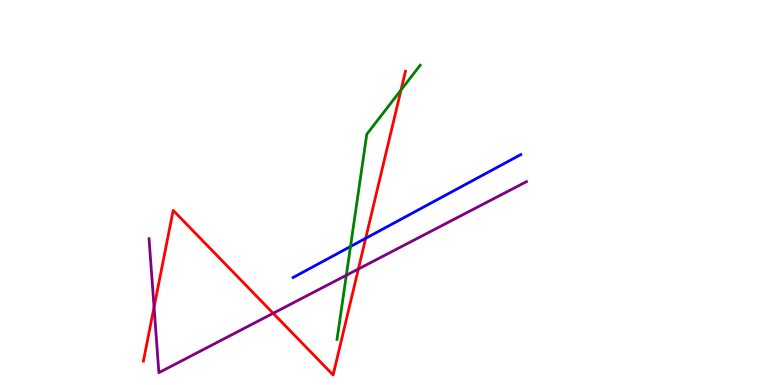[{'lines': ['blue', 'red'], 'intersections': [{'x': 4.72, 'y': 3.81}]}, {'lines': ['green', 'red'], 'intersections': [{'x': 5.17, 'y': 7.66}]}, {'lines': ['purple', 'red'], 'intersections': [{'x': 1.99, 'y': 2.02}, {'x': 3.52, 'y': 1.86}, {'x': 4.62, 'y': 3.01}]}, {'lines': ['blue', 'green'], 'intersections': [{'x': 4.52, 'y': 3.6}]}, {'lines': ['blue', 'purple'], 'intersections': []}, {'lines': ['green', 'purple'], 'intersections': [{'x': 4.47, 'y': 2.85}]}]